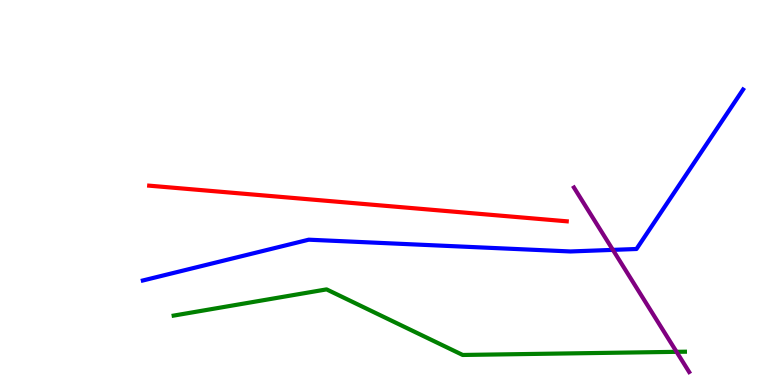[{'lines': ['blue', 'red'], 'intersections': []}, {'lines': ['green', 'red'], 'intersections': []}, {'lines': ['purple', 'red'], 'intersections': []}, {'lines': ['blue', 'green'], 'intersections': []}, {'lines': ['blue', 'purple'], 'intersections': [{'x': 7.91, 'y': 3.51}]}, {'lines': ['green', 'purple'], 'intersections': [{'x': 8.73, 'y': 0.861}]}]